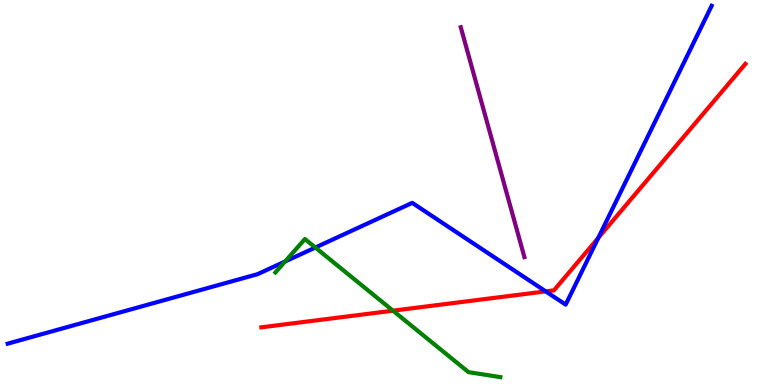[{'lines': ['blue', 'red'], 'intersections': [{'x': 7.04, 'y': 2.43}, {'x': 7.72, 'y': 3.82}]}, {'lines': ['green', 'red'], 'intersections': [{'x': 5.07, 'y': 1.93}]}, {'lines': ['purple', 'red'], 'intersections': []}, {'lines': ['blue', 'green'], 'intersections': [{'x': 3.68, 'y': 3.21}, {'x': 4.07, 'y': 3.57}]}, {'lines': ['blue', 'purple'], 'intersections': []}, {'lines': ['green', 'purple'], 'intersections': []}]